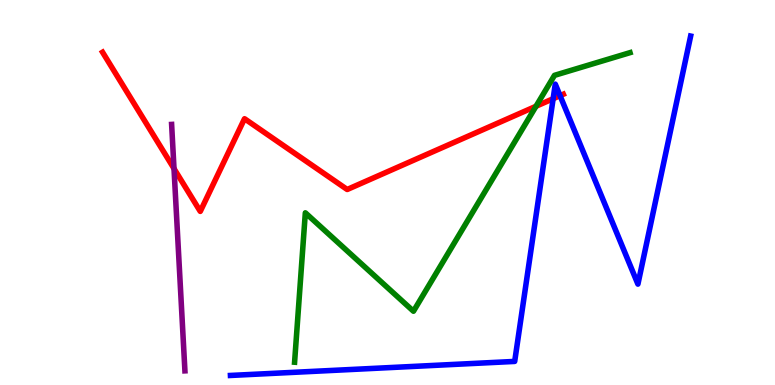[{'lines': ['blue', 'red'], 'intersections': [{'x': 7.14, 'y': 7.44}, {'x': 7.23, 'y': 7.51}]}, {'lines': ['green', 'red'], 'intersections': [{'x': 6.92, 'y': 7.24}]}, {'lines': ['purple', 'red'], 'intersections': [{'x': 2.25, 'y': 5.62}]}, {'lines': ['blue', 'green'], 'intersections': []}, {'lines': ['blue', 'purple'], 'intersections': []}, {'lines': ['green', 'purple'], 'intersections': []}]